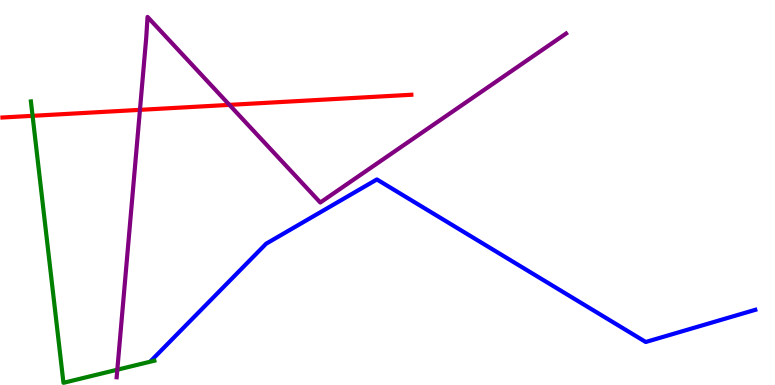[{'lines': ['blue', 'red'], 'intersections': []}, {'lines': ['green', 'red'], 'intersections': [{'x': 0.42, 'y': 6.99}]}, {'lines': ['purple', 'red'], 'intersections': [{'x': 1.81, 'y': 7.15}, {'x': 2.96, 'y': 7.28}]}, {'lines': ['blue', 'green'], 'intersections': []}, {'lines': ['blue', 'purple'], 'intersections': []}, {'lines': ['green', 'purple'], 'intersections': [{'x': 1.51, 'y': 0.397}]}]